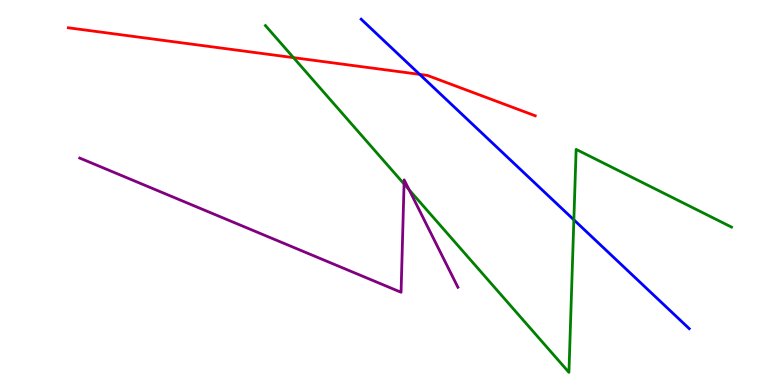[{'lines': ['blue', 'red'], 'intersections': [{'x': 5.41, 'y': 8.07}]}, {'lines': ['green', 'red'], 'intersections': [{'x': 3.79, 'y': 8.5}]}, {'lines': ['purple', 'red'], 'intersections': []}, {'lines': ['blue', 'green'], 'intersections': [{'x': 7.4, 'y': 4.29}]}, {'lines': ['blue', 'purple'], 'intersections': []}, {'lines': ['green', 'purple'], 'intersections': [{'x': 5.21, 'y': 5.22}, {'x': 5.28, 'y': 5.07}]}]